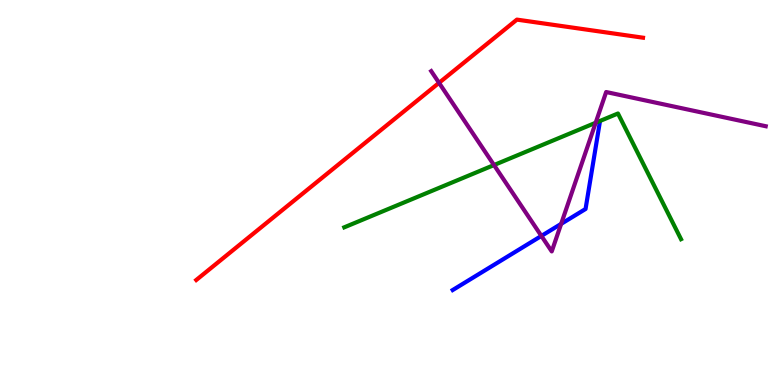[{'lines': ['blue', 'red'], 'intersections': []}, {'lines': ['green', 'red'], 'intersections': []}, {'lines': ['purple', 'red'], 'intersections': [{'x': 5.67, 'y': 7.85}]}, {'lines': ['blue', 'green'], 'intersections': []}, {'lines': ['blue', 'purple'], 'intersections': [{'x': 6.99, 'y': 3.87}, {'x': 7.24, 'y': 4.19}]}, {'lines': ['green', 'purple'], 'intersections': [{'x': 6.37, 'y': 5.71}, {'x': 7.69, 'y': 6.81}]}]